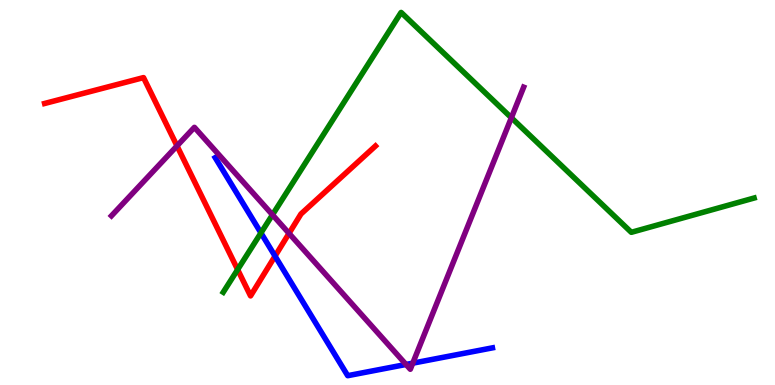[{'lines': ['blue', 'red'], 'intersections': [{'x': 3.55, 'y': 3.35}]}, {'lines': ['green', 'red'], 'intersections': [{'x': 3.07, 'y': 3.0}]}, {'lines': ['purple', 'red'], 'intersections': [{'x': 2.28, 'y': 6.21}, {'x': 3.73, 'y': 3.94}]}, {'lines': ['blue', 'green'], 'intersections': [{'x': 3.37, 'y': 3.95}]}, {'lines': ['blue', 'purple'], 'intersections': [{'x': 5.24, 'y': 0.533}, {'x': 5.33, 'y': 0.567}]}, {'lines': ['green', 'purple'], 'intersections': [{'x': 3.52, 'y': 4.42}, {'x': 6.6, 'y': 6.94}]}]